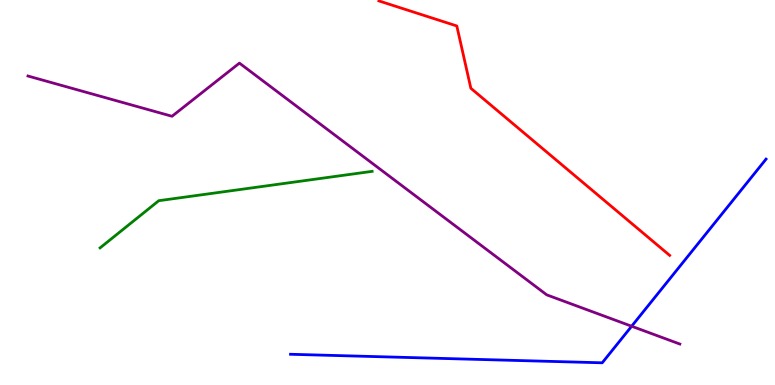[{'lines': ['blue', 'red'], 'intersections': []}, {'lines': ['green', 'red'], 'intersections': []}, {'lines': ['purple', 'red'], 'intersections': []}, {'lines': ['blue', 'green'], 'intersections': []}, {'lines': ['blue', 'purple'], 'intersections': [{'x': 8.15, 'y': 1.53}]}, {'lines': ['green', 'purple'], 'intersections': []}]